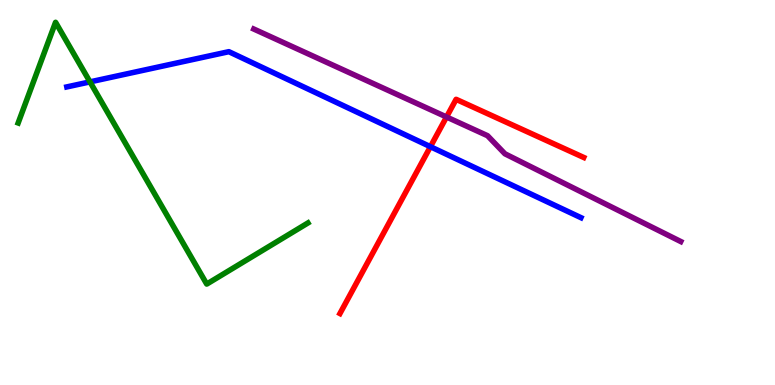[{'lines': ['blue', 'red'], 'intersections': [{'x': 5.55, 'y': 6.19}]}, {'lines': ['green', 'red'], 'intersections': []}, {'lines': ['purple', 'red'], 'intersections': [{'x': 5.76, 'y': 6.96}]}, {'lines': ['blue', 'green'], 'intersections': [{'x': 1.16, 'y': 7.87}]}, {'lines': ['blue', 'purple'], 'intersections': []}, {'lines': ['green', 'purple'], 'intersections': []}]